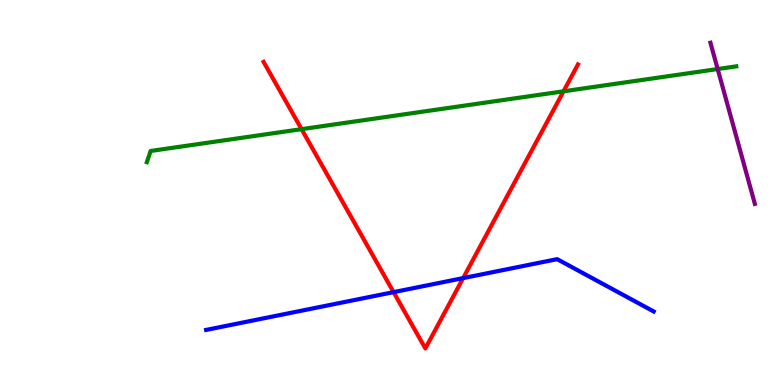[{'lines': ['blue', 'red'], 'intersections': [{'x': 5.08, 'y': 2.41}, {'x': 5.98, 'y': 2.78}]}, {'lines': ['green', 'red'], 'intersections': [{'x': 3.89, 'y': 6.65}, {'x': 7.27, 'y': 7.63}]}, {'lines': ['purple', 'red'], 'intersections': []}, {'lines': ['blue', 'green'], 'intersections': []}, {'lines': ['blue', 'purple'], 'intersections': []}, {'lines': ['green', 'purple'], 'intersections': [{'x': 9.26, 'y': 8.21}]}]